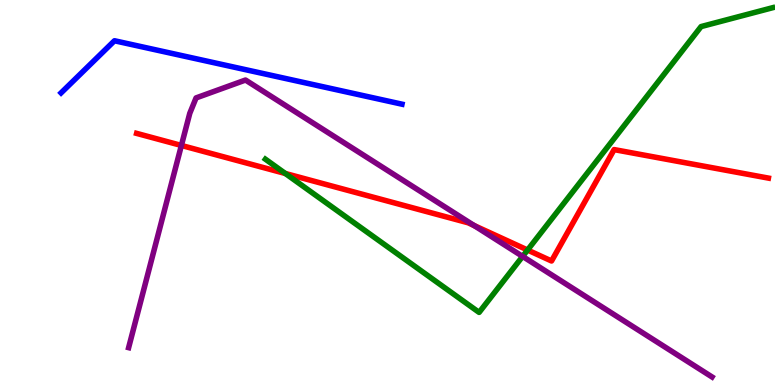[{'lines': ['blue', 'red'], 'intersections': []}, {'lines': ['green', 'red'], 'intersections': [{'x': 3.68, 'y': 5.49}, {'x': 6.81, 'y': 3.51}]}, {'lines': ['purple', 'red'], 'intersections': [{'x': 2.34, 'y': 6.22}, {'x': 6.12, 'y': 4.14}]}, {'lines': ['blue', 'green'], 'intersections': []}, {'lines': ['blue', 'purple'], 'intersections': []}, {'lines': ['green', 'purple'], 'intersections': [{'x': 6.74, 'y': 3.34}]}]